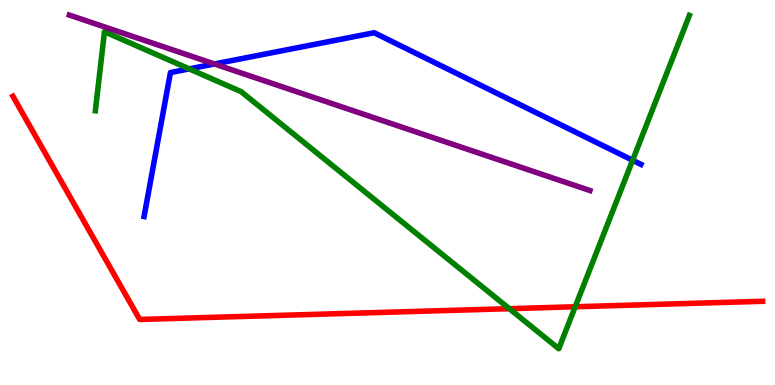[{'lines': ['blue', 'red'], 'intersections': []}, {'lines': ['green', 'red'], 'intersections': [{'x': 6.57, 'y': 1.98}, {'x': 7.42, 'y': 2.03}]}, {'lines': ['purple', 'red'], 'intersections': []}, {'lines': ['blue', 'green'], 'intersections': [{'x': 2.44, 'y': 8.21}, {'x': 8.16, 'y': 5.84}]}, {'lines': ['blue', 'purple'], 'intersections': [{'x': 2.77, 'y': 8.34}]}, {'lines': ['green', 'purple'], 'intersections': []}]